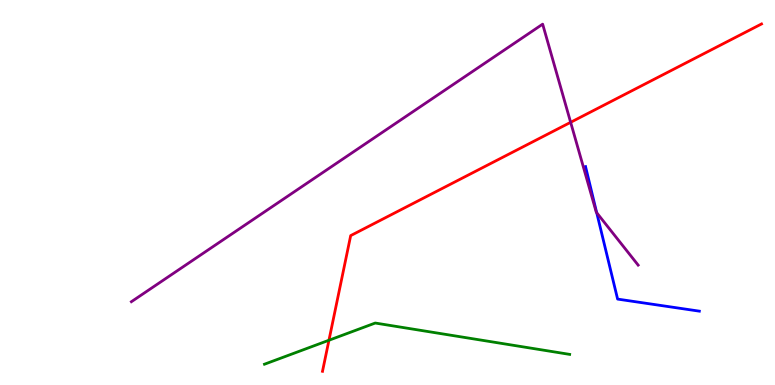[{'lines': ['blue', 'red'], 'intersections': []}, {'lines': ['green', 'red'], 'intersections': [{'x': 4.24, 'y': 1.16}]}, {'lines': ['purple', 'red'], 'intersections': [{'x': 7.36, 'y': 6.82}]}, {'lines': ['blue', 'green'], 'intersections': []}, {'lines': ['blue', 'purple'], 'intersections': [{'x': 7.7, 'y': 4.47}]}, {'lines': ['green', 'purple'], 'intersections': []}]